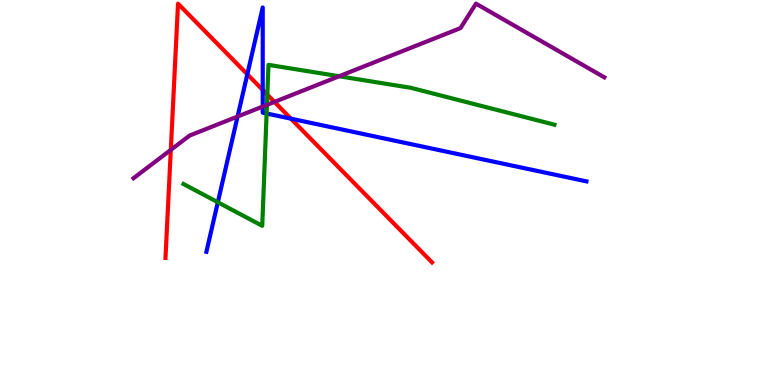[{'lines': ['blue', 'red'], 'intersections': [{'x': 3.19, 'y': 8.07}, {'x': 3.39, 'y': 7.66}, {'x': 3.75, 'y': 6.92}]}, {'lines': ['green', 'red'], 'intersections': [{'x': 3.45, 'y': 7.54}]}, {'lines': ['purple', 'red'], 'intersections': [{'x': 2.2, 'y': 6.11}, {'x': 3.54, 'y': 7.35}]}, {'lines': ['blue', 'green'], 'intersections': [{'x': 2.81, 'y': 4.75}, {'x': 3.44, 'y': 7.05}]}, {'lines': ['blue', 'purple'], 'intersections': [{'x': 3.07, 'y': 6.97}, {'x': 3.39, 'y': 7.23}]}, {'lines': ['green', 'purple'], 'intersections': [{'x': 3.44, 'y': 7.28}, {'x': 4.38, 'y': 8.02}]}]